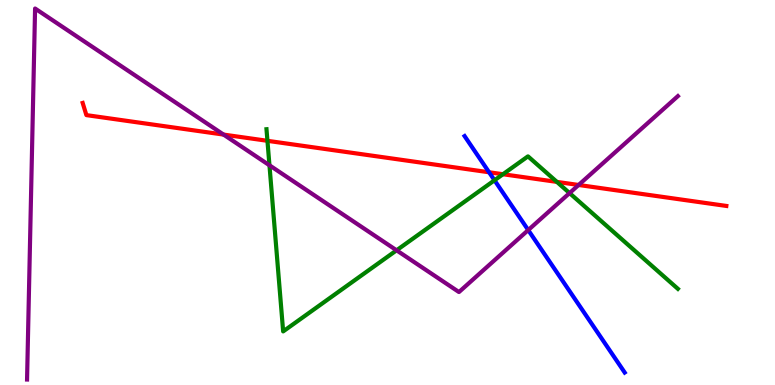[{'lines': ['blue', 'red'], 'intersections': [{'x': 6.31, 'y': 5.53}]}, {'lines': ['green', 'red'], 'intersections': [{'x': 3.45, 'y': 6.34}, {'x': 6.49, 'y': 5.47}, {'x': 7.19, 'y': 5.28}]}, {'lines': ['purple', 'red'], 'intersections': [{'x': 2.88, 'y': 6.5}, {'x': 7.47, 'y': 5.2}]}, {'lines': ['blue', 'green'], 'intersections': [{'x': 6.38, 'y': 5.32}]}, {'lines': ['blue', 'purple'], 'intersections': [{'x': 6.82, 'y': 4.02}]}, {'lines': ['green', 'purple'], 'intersections': [{'x': 3.48, 'y': 5.71}, {'x': 5.12, 'y': 3.5}, {'x': 7.35, 'y': 4.98}]}]